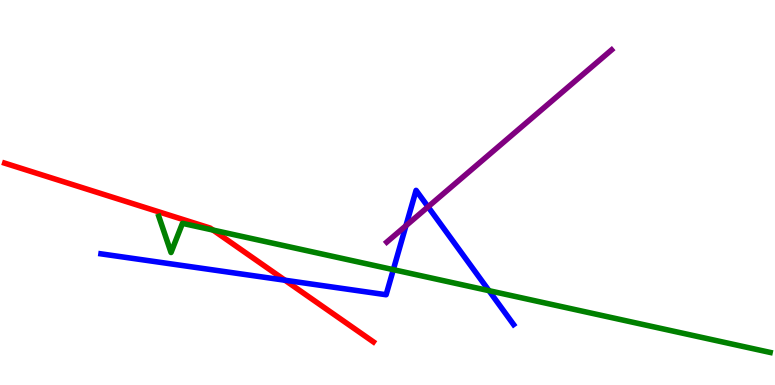[{'lines': ['blue', 'red'], 'intersections': [{'x': 3.68, 'y': 2.72}]}, {'lines': ['green', 'red'], 'intersections': [{'x': 2.75, 'y': 4.02}]}, {'lines': ['purple', 'red'], 'intersections': []}, {'lines': ['blue', 'green'], 'intersections': [{'x': 5.08, 'y': 3.0}, {'x': 6.31, 'y': 2.45}]}, {'lines': ['blue', 'purple'], 'intersections': [{'x': 5.24, 'y': 4.14}, {'x': 5.52, 'y': 4.63}]}, {'lines': ['green', 'purple'], 'intersections': []}]